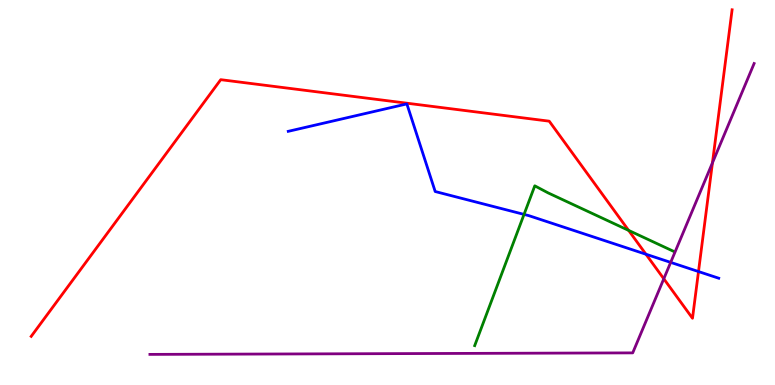[{'lines': ['blue', 'red'], 'intersections': [{'x': 8.33, 'y': 3.4}, {'x': 9.01, 'y': 2.95}]}, {'lines': ['green', 'red'], 'intersections': [{'x': 8.11, 'y': 4.02}]}, {'lines': ['purple', 'red'], 'intersections': [{'x': 8.57, 'y': 2.76}, {'x': 9.19, 'y': 5.77}]}, {'lines': ['blue', 'green'], 'intersections': [{'x': 6.76, 'y': 4.43}]}, {'lines': ['blue', 'purple'], 'intersections': [{'x': 8.65, 'y': 3.18}]}, {'lines': ['green', 'purple'], 'intersections': []}]